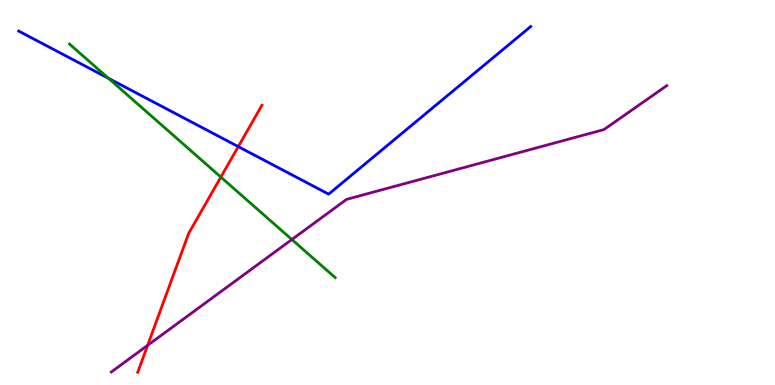[{'lines': ['blue', 'red'], 'intersections': [{'x': 3.07, 'y': 6.19}]}, {'lines': ['green', 'red'], 'intersections': [{'x': 2.85, 'y': 5.4}]}, {'lines': ['purple', 'red'], 'intersections': [{'x': 1.9, 'y': 1.03}]}, {'lines': ['blue', 'green'], 'intersections': [{'x': 1.4, 'y': 7.97}]}, {'lines': ['blue', 'purple'], 'intersections': []}, {'lines': ['green', 'purple'], 'intersections': [{'x': 3.77, 'y': 3.78}]}]